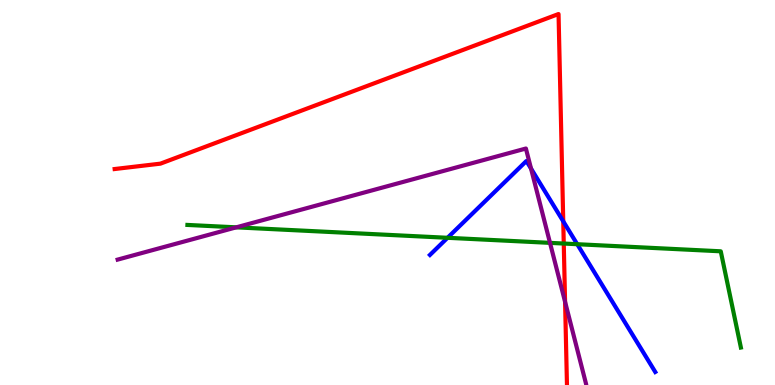[{'lines': ['blue', 'red'], 'intersections': [{'x': 7.27, 'y': 4.25}]}, {'lines': ['green', 'red'], 'intersections': [{'x': 7.27, 'y': 3.67}]}, {'lines': ['purple', 'red'], 'intersections': [{'x': 7.29, 'y': 2.16}]}, {'lines': ['blue', 'green'], 'intersections': [{'x': 5.77, 'y': 3.82}, {'x': 7.45, 'y': 3.66}]}, {'lines': ['blue', 'purple'], 'intersections': [{'x': 6.85, 'y': 5.62}]}, {'lines': ['green', 'purple'], 'intersections': [{'x': 3.05, 'y': 4.1}, {'x': 7.1, 'y': 3.69}]}]